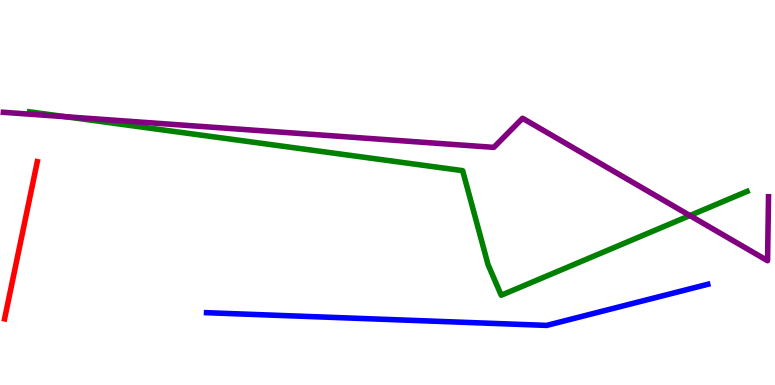[{'lines': ['blue', 'red'], 'intersections': []}, {'lines': ['green', 'red'], 'intersections': []}, {'lines': ['purple', 'red'], 'intersections': []}, {'lines': ['blue', 'green'], 'intersections': []}, {'lines': ['blue', 'purple'], 'intersections': []}, {'lines': ['green', 'purple'], 'intersections': [{'x': 0.849, 'y': 6.97}, {'x': 8.9, 'y': 4.4}]}]